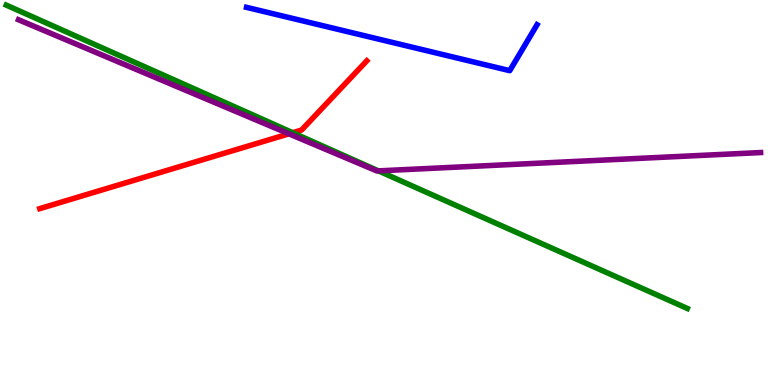[{'lines': ['blue', 'red'], 'intersections': []}, {'lines': ['green', 'red'], 'intersections': [{'x': 3.78, 'y': 6.55}]}, {'lines': ['purple', 'red'], 'intersections': [{'x': 3.73, 'y': 6.52}]}, {'lines': ['blue', 'green'], 'intersections': []}, {'lines': ['blue', 'purple'], 'intersections': []}, {'lines': ['green', 'purple'], 'intersections': [{'x': 4.88, 'y': 5.56}]}]